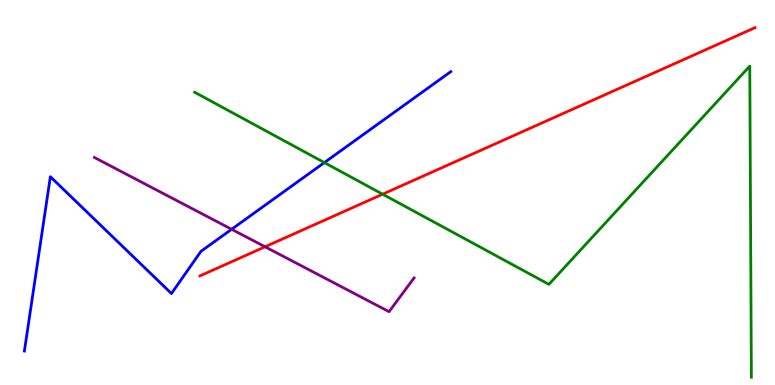[{'lines': ['blue', 'red'], 'intersections': []}, {'lines': ['green', 'red'], 'intersections': [{'x': 4.94, 'y': 4.96}]}, {'lines': ['purple', 'red'], 'intersections': [{'x': 3.42, 'y': 3.59}]}, {'lines': ['blue', 'green'], 'intersections': [{'x': 4.19, 'y': 5.78}]}, {'lines': ['blue', 'purple'], 'intersections': [{'x': 2.99, 'y': 4.04}]}, {'lines': ['green', 'purple'], 'intersections': []}]